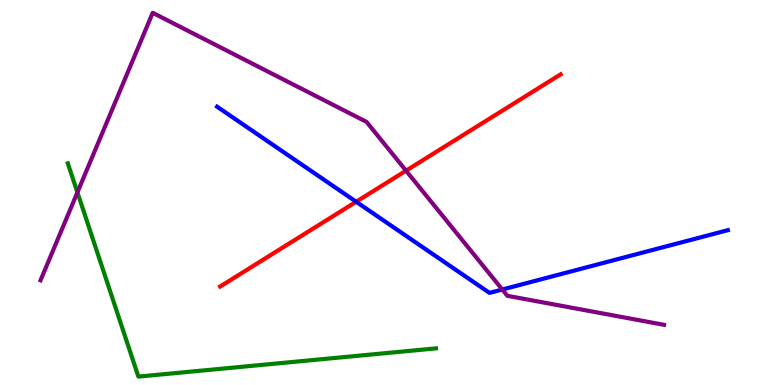[{'lines': ['blue', 'red'], 'intersections': [{'x': 4.6, 'y': 4.76}]}, {'lines': ['green', 'red'], 'intersections': []}, {'lines': ['purple', 'red'], 'intersections': [{'x': 5.24, 'y': 5.57}]}, {'lines': ['blue', 'green'], 'intersections': []}, {'lines': ['blue', 'purple'], 'intersections': [{'x': 6.48, 'y': 2.48}]}, {'lines': ['green', 'purple'], 'intersections': [{'x': 0.999, 'y': 5.0}]}]